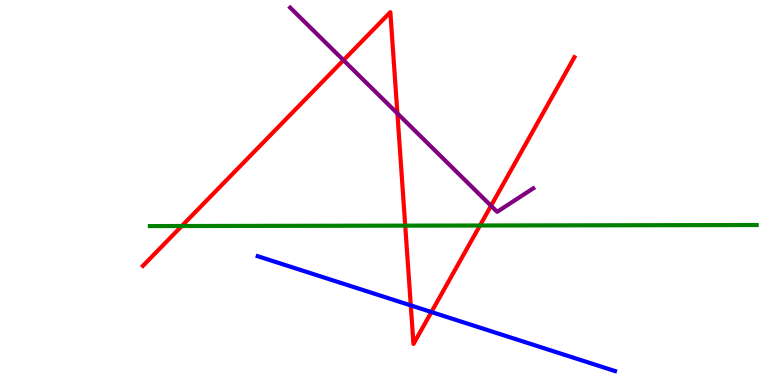[{'lines': ['blue', 'red'], 'intersections': [{'x': 5.3, 'y': 2.07}, {'x': 5.57, 'y': 1.9}]}, {'lines': ['green', 'red'], 'intersections': [{'x': 2.35, 'y': 4.13}, {'x': 5.23, 'y': 4.14}, {'x': 6.19, 'y': 4.14}]}, {'lines': ['purple', 'red'], 'intersections': [{'x': 4.43, 'y': 8.44}, {'x': 5.13, 'y': 7.05}, {'x': 6.34, 'y': 4.66}]}, {'lines': ['blue', 'green'], 'intersections': []}, {'lines': ['blue', 'purple'], 'intersections': []}, {'lines': ['green', 'purple'], 'intersections': []}]